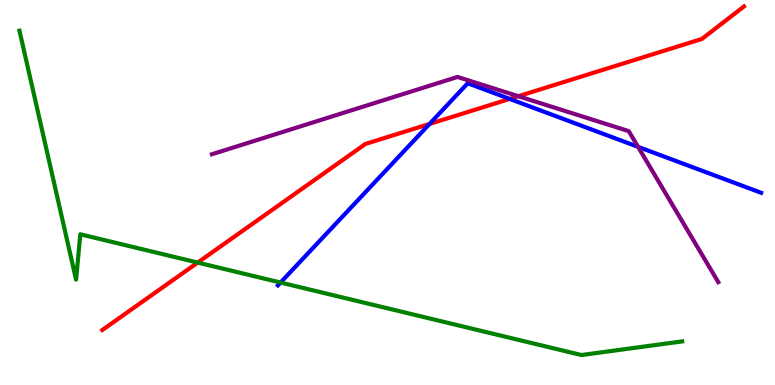[{'lines': ['blue', 'red'], 'intersections': [{'x': 5.54, 'y': 6.78}, {'x': 6.58, 'y': 7.43}]}, {'lines': ['green', 'red'], 'intersections': [{'x': 2.55, 'y': 3.18}]}, {'lines': ['purple', 'red'], 'intersections': [{'x': 6.69, 'y': 7.5}]}, {'lines': ['blue', 'green'], 'intersections': [{'x': 3.62, 'y': 2.66}]}, {'lines': ['blue', 'purple'], 'intersections': [{'x': 8.23, 'y': 6.19}]}, {'lines': ['green', 'purple'], 'intersections': []}]